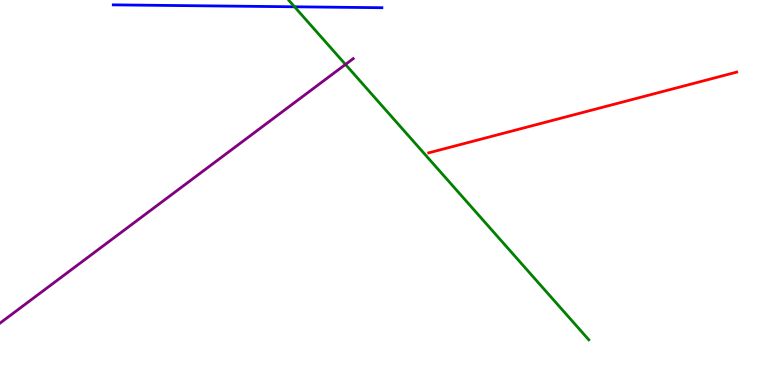[{'lines': ['blue', 'red'], 'intersections': []}, {'lines': ['green', 'red'], 'intersections': []}, {'lines': ['purple', 'red'], 'intersections': []}, {'lines': ['blue', 'green'], 'intersections': [{'x': 3.8, 'y': 9.82}]}, {'lines': ['blue', 'purple'], 'intersections': []}, {'lines': ['green', 'purple'], 'intersections': [{'x': 4.46, 'y': 8.33}]}]